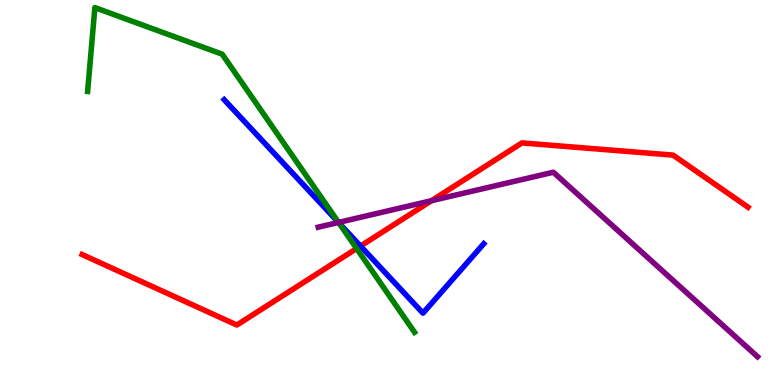[{'lines': ['blue', 'red'], 'intersections': [{'x': 4.65, 'y': 3.61}]}, {'lines': ['green', 'red'], 'intersections': [{'x': 4.6, 'y': 3.54}]}, {'lines': ['purple', 'red'], 'intersections': [{'x': 5.57, 'y': 4.79}]}, {'lines': ['blue', 'green'], 'intersections': [{'x': 4.37, 'y': 4.21}]}, {'lines': ['blue', 'purple'], 'intersections': [{'x': 4.37, 'y': 4.22}]}, {'lines': ['green', 'purple'], 'intersections': [{'x': 4.37, 'y': 4.22}]}]